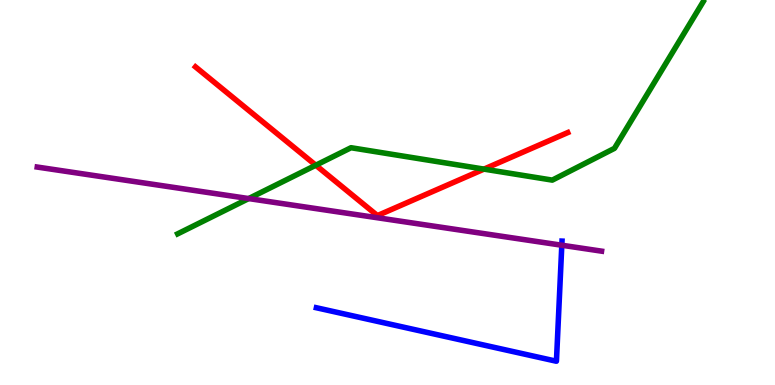[{'lines': ['blue', 'red'], 'intersections': []}, {'lines': ['green', 'red'], 'intersections': [{'x': 4.07, 'y': 5.71}, {'x': 6.24, 'y': 5.61}]}, {'lines': ['purple', 'red'], 'intersections': []}, {'lines': ['blue', 'green'], 'intersections': []}, {'lines': ['blue', 'purple'], 'intersections': [{'x': 7.25, 'y': 3.63}]}, {'lines': ['green', 'purple'], 'intersections': [{'x': 3.21, 'y': 4.84}]}]